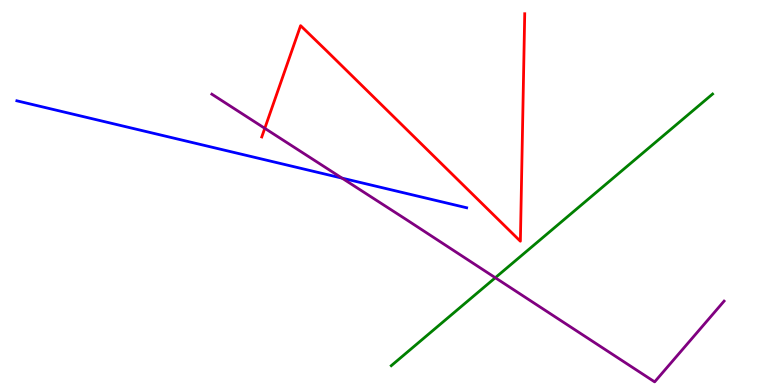[{'lines': ['blue', 'red'], 'intersections': []}, {'lines': ['green', 'red'], 'intersections': []}, {'lines': ['purple', 'red'], 'intersections': [{'x': 3.42, 'y': 6.67}]}, {'lines': ['blue', 'green'], 'intersections': []}, {'lines': ['blue', 'purple'], 'intersections': [{'x': 4.41, 'y': 5.37}]}, {'lines': ['green', 'purple'], 'intersections': [{'x': 6.39, 'y': 2.79}]}]